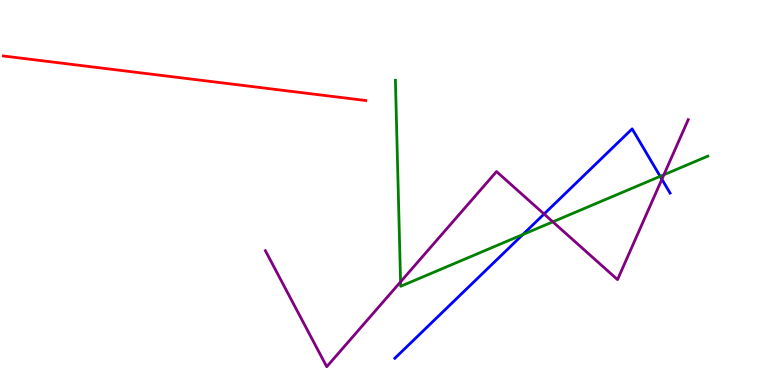[{'lines': ['blue', 'red'], 'intersections': []}, {'lines': ['green', 'red'], 'intersections': []}, {'lines': ['purple', 'red'], 'intersections': []}, {'lines': ['blue', 'green'], 'intersections': [{'x': 6.75, 'y': 3.91}, {'x': 8.52, 'y': 5.42}]}, {'lines': ['blue', 'purple'], 'intersections': [{'x': 7.02, 'y': 4.44}, {'x': 8.54, 'y': 5.34}]}, {'lines': ['green', 'purple'], 'intersections': [{'x': 5.17, 'y': 2.68}, {'x': 7.13, 'y': 4.24}, {'x': 8.57, 'y': 5.46}]}]